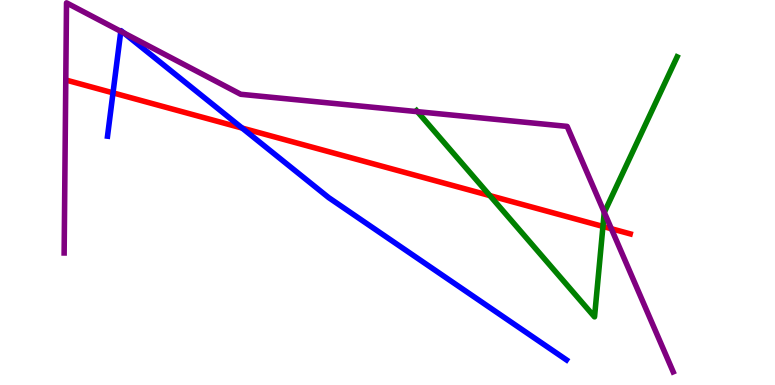[{'lines': ['blue', 'red'], 'intersections': [{'x': 1.46, 'y': 7.59}, {'x': 3.12, 'y': 6.67}]}, {'lines': ['green', 'red'], 'intersections': [{'x': 6.32, 'y': 4.92}, {'x': 7.78, 'y': 4.12}]}, {'lines': ['purple', 'red'], 'intersections': [{'x': 7.89, 'y': 4.06}]}, {'lines': ['blue', 'green'], 'intersections': []}, {'lines': ['blue', 'purple'], 'intersections': [{'x': 1.56, 'y': 9.19}, {'x': 1.6, 'y': 9.15}]}, {'lines': ['green', 'purple'], 'intersections': [{'x': 5.39, 'y': 7.1}, {'x': 7.8, 'y': 4.48}]}]